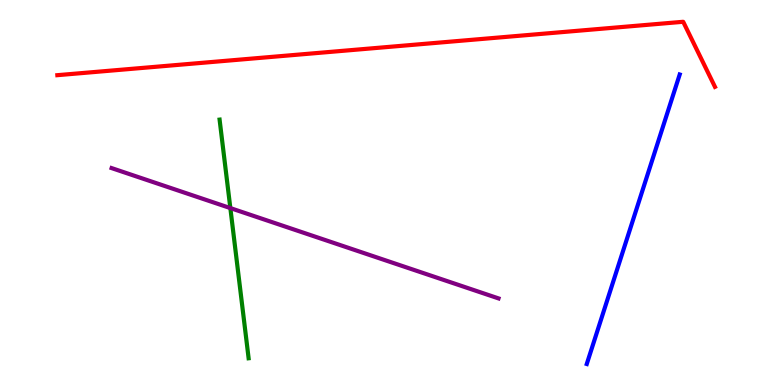[{'lines': ['blue', 'red'], 'intersections': []}, {'lines': ['green', 'red'], 'intersections': []}, {'lines': ['purple', 'red'], 'intersections': []}, {'lines': ['blue', 'green'], 'intersections': []}, {'lines': ['blue', 'purple'], 'intersections': []}, {'lines': ['green', 'purple'], 'intersections': [{'x': 2.97, 'y': 4.6}]}]